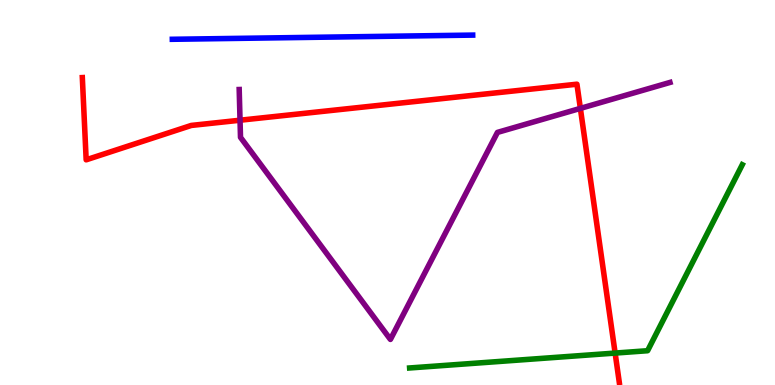[{'lines': ['blue', 'red'], 'intersections': []}, {'lines': ['green', 'red'], 'intersections': [{'x': 7.94, 'y': 0.829}]}, {'lines': ['purple', 'red'], 'intersections': [{'x': 3.1, 'y': 6.88}, {'x': 7.49, 'y': 7.18}]}, {'lines': ['blue', 'green'], 'intersections': []}, {'lines': ['blue', 'purple'], 'intersections': []}, {'lines': ['green', 'purple'], 'intersections': []}]